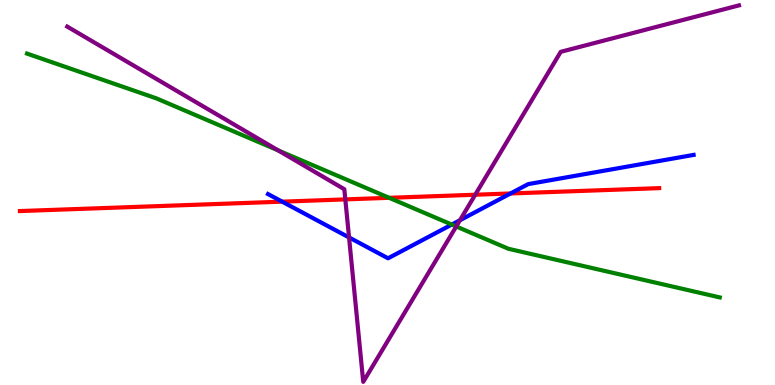[{'lines': ['blue', 'red'], 'intersections': [{'x': 3.64, 'y': 4.76}, {'x': 6.59, 'y': 4.97}]}, {'lines': ['green', 'red'], 'intersections': [{'x': 5.02, 'y': 4.86}]}, {'lines': ['purple', 'red'], 'intersections': [{'x': 4.46, 'y': 4.82}, {'x': 6.13, 'y': 4.94}]}, {'lines': ['blue', 'green'], 'intersections': [{'x': 5.83, 'y': 4.17}]}, {'lines': ['blue', 'purple'], 'intersections': [{'x': 4.5, 'y': 3.83}, {'x': 5.93, 'y': 4.28}]}, {'lines': ['green', 'purple'], 'intersections': [{'x': 3.59, 'y': 6.09}, {'x': 5.89, 'y': 4.12}]}]